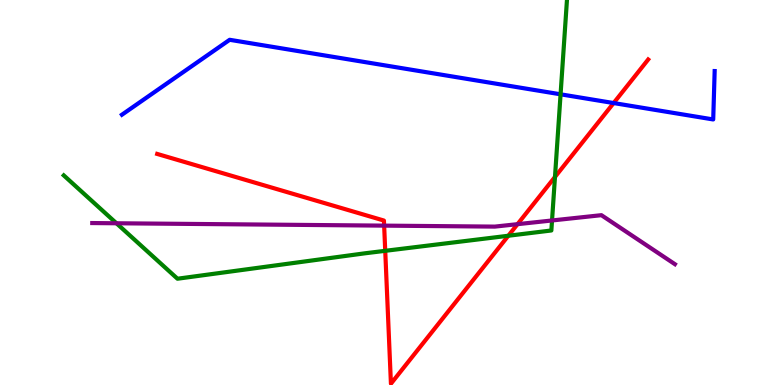[{'lines': ['blue', 'red'], 'intersections': [{'x': 7.92, 'y': 7.32}]}, {'lines': ['green', 'red'], 'intersections': [{'x': 4.97, 'y': 3.49}, {'x': 6.56, 'y': 3.88}, {'x': 7.16, 'y': 5.4}]}, {'lines': ['purple', 'red'], 'intersections': [{'x': 4.96, 'y': 4.14}, {'x': 6.68, 'y': 4.18}]}, {'lines': ['blue', 'green'], 'intersections': [{'x': 7.23, 'y': 7.55}]}, {'lines': ['blue', 'purple'], 'intersections': []}, {'lines': ['green', 'purple'], 'intersections': [{'x': 1.5, 'y': 4.2}, {'x': 7.12, 'y': 4.27}]}]